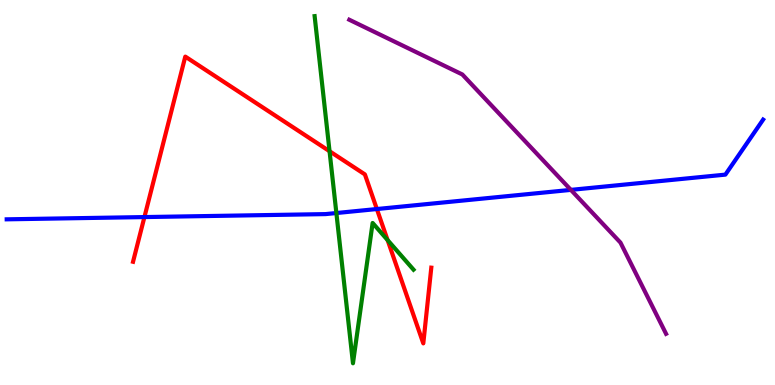[{'lines': ['blue', 'red'], 'intersections': [{'x': 1.86, 'y': 4.36}, {'x': 4.86, 'y': 4.57}]}, {'lines': ['green', 'red'], 'intersections': [{'x': 4.25, 'y': 6.07}, {'x': 5.0, 'y': 3.76}]}, {'lines': ['purple', 'red'], 'intersections': []}, {'lines': ['blue', 'green'], 'intersections': [{'x': 4.34, 'y': 4.47}]}, {'lines': ['blue', 'purple'], 'intersections': [{'x': 7.37, 'y': 5.07}]}, {'lines': ['green', 'purple'], 'intersections': []}]